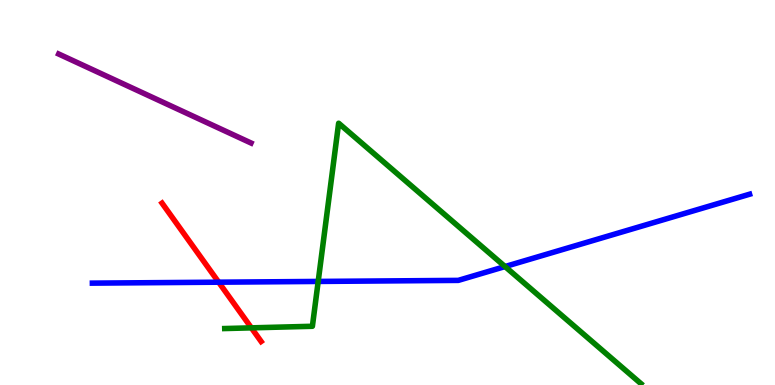[{'lines': ['blue', 'red'], 'intersections': [{'x': 2.82, 'y': 2.67}]}, {'lines': ['green', 'red'], 'intersections': [{'x': 3.24, 'y': 1.48}]}, {'lines': ['purple', 'red'], 'intersections': []}, {'lines': ['blue', 'green'], 'intersections': [{'x': 4.11, 'y': 2.69}, {'x': 6.52, 'y': 3.08}]}, {'lines': ['blue', 'purple'], 'intersections': []}, {'lines': ['green', 'purple'], 'intersections': []}]